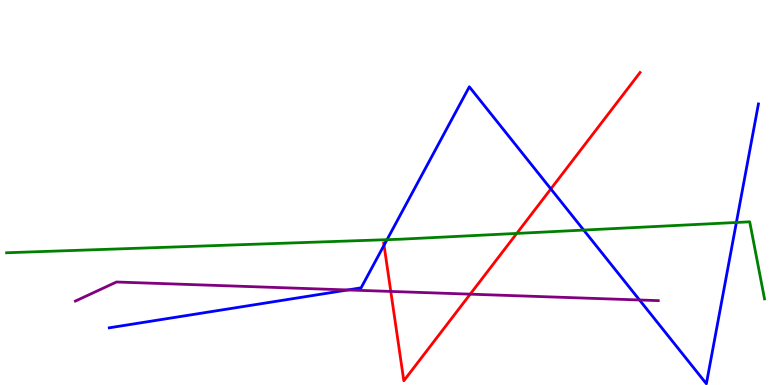[{'lines': ['blue', 'red'], 'intersections': [{'x': 4.96, 'y': 3.63}, {'x': 7.11, 'y': 5.09}]}, {'lines': ['green', 'red'], 'intersections': [{'x': 6.67, 'y': 3.94}]}, {'lines': ['purple', 'red'], 'intersections': [{'x': 5.04, 'y': 2.43}, {'x': 6.07, 'y': 2.36}]}, {'lines': ['blue', 'green'], 'intersections': [{'x': 4.99, 'y': 3.77}, {'x': 7.53, 'y': 4.02}, {'x': 9.5, 'y': 4.22}]}, {'lines': ['blue', 'purple'], 'intersections': [{'x': 4.49, 'y': 2.47}, {'x': 8.25, 'y': 2.21}]}, {'lines': ['green', 'purple'], 'intersections': []}]